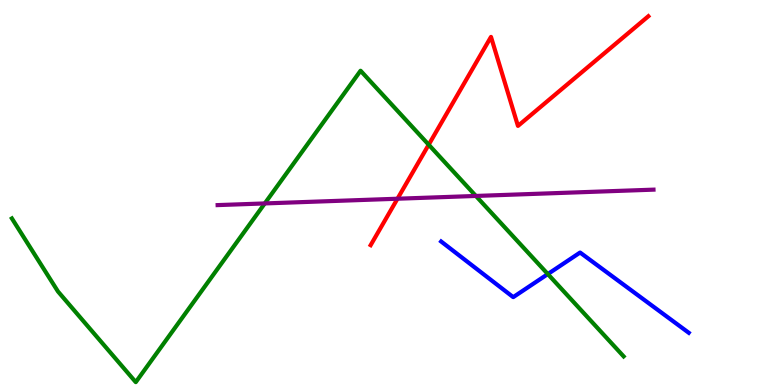[{'lines': ['blue', 'red'], 'intersections': []}, {'lines': ['green', 'red'], 'intersections': [{'x': 5.53, 'y': 6.24}]}, {'lines': ['purple', 'red'], 'intersections': [{'x': 5.13, 'y': 4.84}]}, {'lines': ['blue', 'green'], 'intersections': [{'x': 7.07, 'y': 2.88}]}, {'lines': ['blue', 'purple'], 'intersections': []}, {'lines': ['green', 'purple'], 'intersections': [{'x': 3.42, 'y': 4.72}, {'x': 6.14, 'y': 4.91}]}]